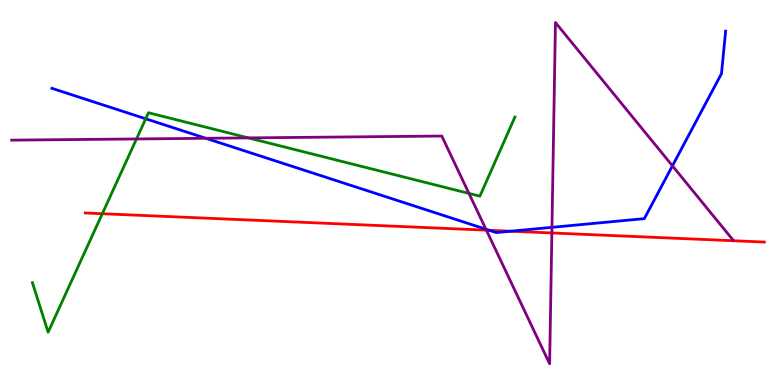[{'lines': ['blue', 'red'], 'intersections': [{'x': 6.31, 'y': 4.02}, {'x': 6.59, 'y': 3.99}]}, {'lines': ['green', 'red'], 'intersections': [{'x': 1.32, 'y': 4.45}]}, {'lines': ['purple', 'red'], 'intersections': [{'x': 6.28, 'y': 4.02}, {'x': 7.12, 'y': 3.95}]}, {'lines': ['blue', 'green'], 'intersections': [{'x': 1.88, 'y': 6.91}]}, {'lines': ['blue', 'purple'], 'intersections': [{'x': 2.66, 'y': 6.41}, {'x': 6.27, 'y': 4.05}, {'x': 7.12, 'y': 4.1}, {'x': 8.68, 'y': 5.69}]}, {'lines': ['green', 'purple'], 'intersections': [{'x': 1.76, 'y': 6.39}, {'x': 3.2, 'y': 6.42}, {'x': 6.05, 'y': 4.98}]}]